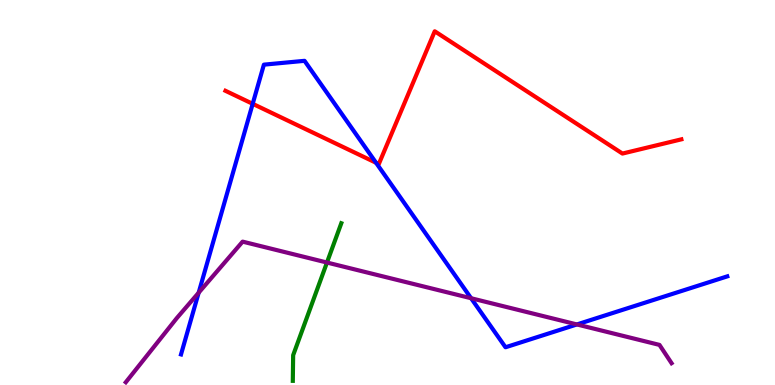[{'lines': ['blue', 'red'], 'intersections': [{'x': 3.26, 'y': 7.3}, {'x': 4.85, 'y': 5.77}]}, {'lines': ['green', 'red'], 'intersections': []}, {'lines': ['purple', 'red'], 'intersections': []}, {'lines': ['blue', 'green'], 'intersections': []}, {'lines': ['blue', 'purple'], 'intersections': [{'x': 2.56, 'y': 2.4}, {'x': 6.08, 'y': 2.25}, {'x': 7.44, 'y': 1.57}]}, {'lines': ['green', 'purple'], 'intersections': [{'x': 4.22, 'y': 3.18}]}]